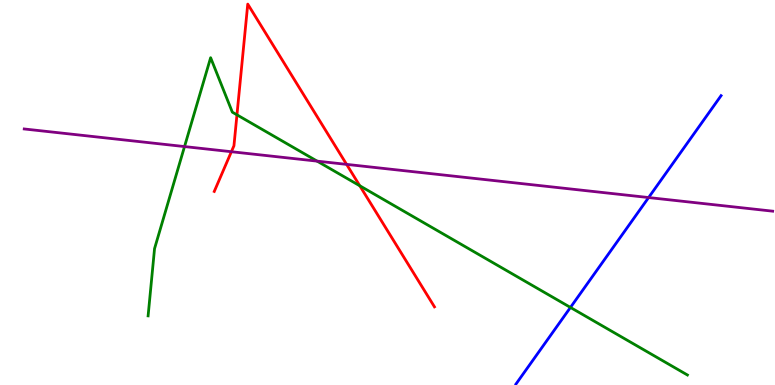[{'lines': ['blue', 'red'], 'intersections': []}, {'lines': ['green', 'red'], 'intersections': [{'x': 3.06, 'y': 7.02}, {'x': 4.64, 'y': 5.17}]}, {'lines': ['purple', 'red'], 'intersections': [{'x': 2.99, 'y': 6.06}, {'x': 4.47, 'y': 5.73}]}, {'lines': ['blue', 'green'], 'intersections': [{'x': 7.36, 'y': 2.01}]}, {'lines': ['blue', 'purple'], 'intersections': [{'x': 8.37, 'y': 4.87}]}, {'lines': ['green', 'purple'], 'intersections': [{'x': 2.38, 'y': 6.19}, {'x': 4.09, 'y': 5.81}]}]